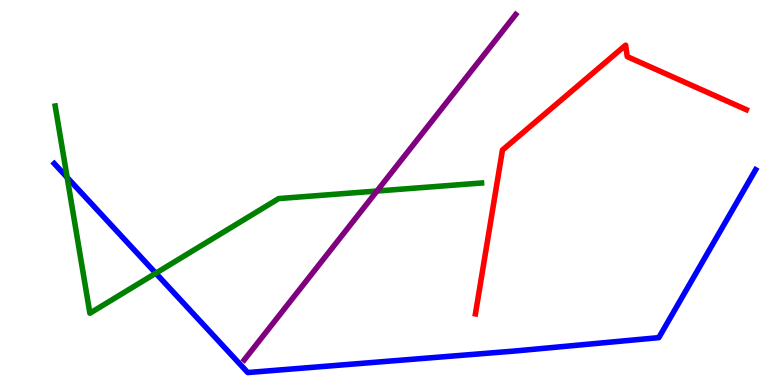[{'lines': ['blue', 'red'], 'intersections': []}, {'lines': ['green', 'red'], 'intersections': []}, {'lines': ['purple', 'red'], 'intersections': []}, {'lines': ['blue', 'green'], 'intersections': [{'x': 0.867, 'y': 5.39}, {'x': 2.01, 'y': 2.9}]}, {'lines': ['blue', 'purple'], 'intersections': []}, {'lines': ['green', 'purple'], 'intersections': [{'x': 4.86, 'y': 5.04}]}]